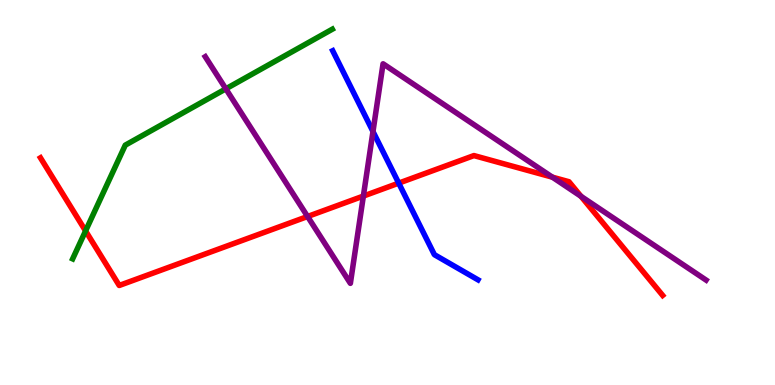[{'lines': ['blue', 'red'], 'intersections': [{'x': 5.14, 'y': 5.24}]}, {'lines': ['green', 'red'], 'intersections': [{'x': 1.1, 'y': 4.0}]}, {'lines': ['purple', 'red'], 'intersections': [{'x': 3.97, 'y': 4.38}, {'x': 4.69, 'y': 4.91}, {'x': 7.13, 'y': 5.4}, {'x': 7.5, 'y': 4.9}]}, {'lines': ['blue', 'green'], 'intersections': []}, {'lines': ['blue', 'purple'], 'intersections': [{'x': 4.81, 'y': 6.58}]}, {'lines': ['green', 'purple'], 'intersections': [{'x': 2.91, 'y': 7.69}]}]